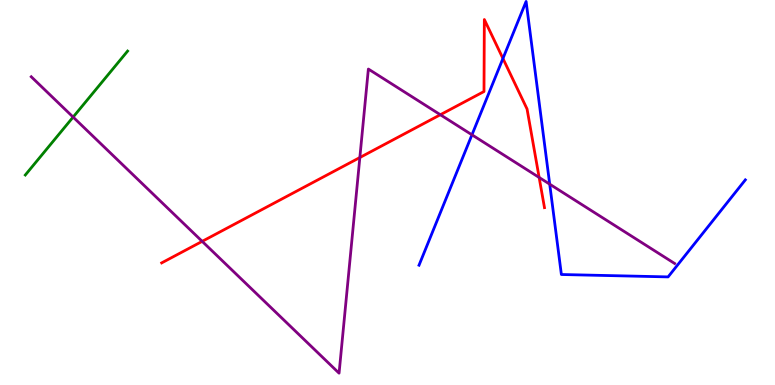[{'lines': ['blue', 'red'], 'intersections': [{'x': 6.49, 'y': 8.48}]}, {'lines': ['green', 'red'], 'intersections': []}, {'lines': ['purple', 'red'], 'intersections': [{'x': 2.61, 'y': 3.73}, {'x': 4.64, 'y': 5.91}, {'x': 5.68, 'y': 7.02}, {'x': 6.96, 'y': 5.39}]}, {'lines': ['blue', 'green'], 'intersections': []}, {'lines': ['blue', 'purple'], 'intersections': [{'x': 6.09, 'y': 6.5}, {'x': 7.09, 'y': 5.22}]}, {'lines': ['green', 'purple'], 'intersections': [{'x': 0.944, 'y': 6.96}]}]